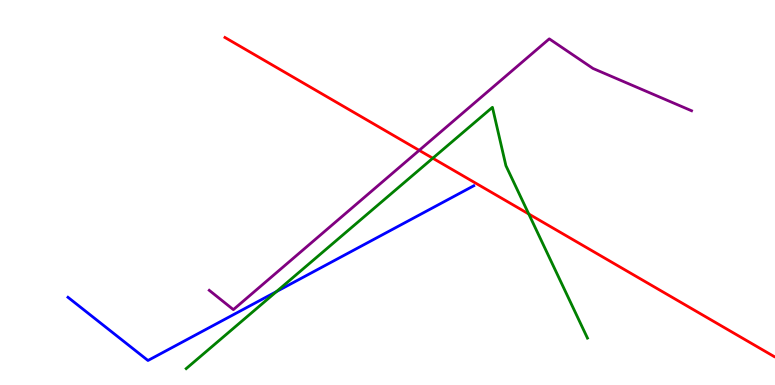[{'lines': ['blue', 'red'], 'intersections': []}, {'lines': ['green', 'red'], 'intersections': [{'x': 5.58, 'y': 5.89}, {'x': 6.82, 'y': 4.44}]}, {'lines': ['purple', 'red'], 'intersections': [{'x': 5.41, 'y': 6.1}]}, {'lines': ['blue', 'green'], 'intersections': [{'x': 3.57, 'y': 2.43}]}, {'lines': ['blue', 'purple'], 'intersections': []}, {'lines': ['green', 'purple'], 'intersections': []}]